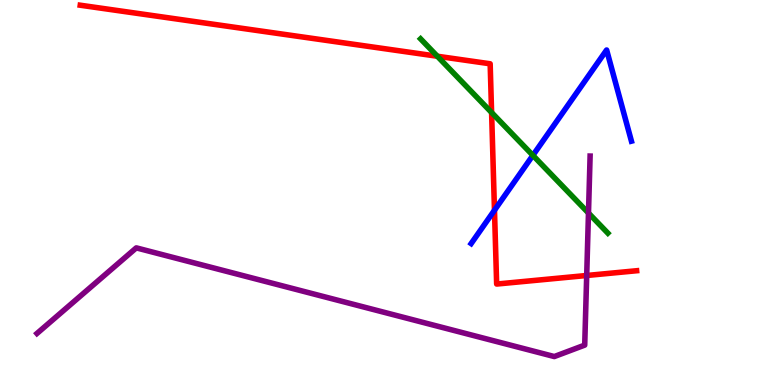[{'lines': ['blue', 'red'], 'intersections': [{'x': 6.38, 'y': 4.54}]}, {'lines': ['green', 'red'], 'intersections': [{'x': 5.64, 'y': 8.54}, {'x': 6.34, 'y': 7.08}]}, {'lines': ['purple', 'red'], 'intersections': [{'x': 7.57, 'y': 2.84}]}, {'lines': ['blue', 'green'], 'intersections': [{'x': 6.88, 'y': 5.96}]}, {'lines': ['blue', 'purple'], 'intersections': []}, {'lines': ['green', 'purple'], 'intersections': [{'x': 7.59, 'y': 4.47}]}]